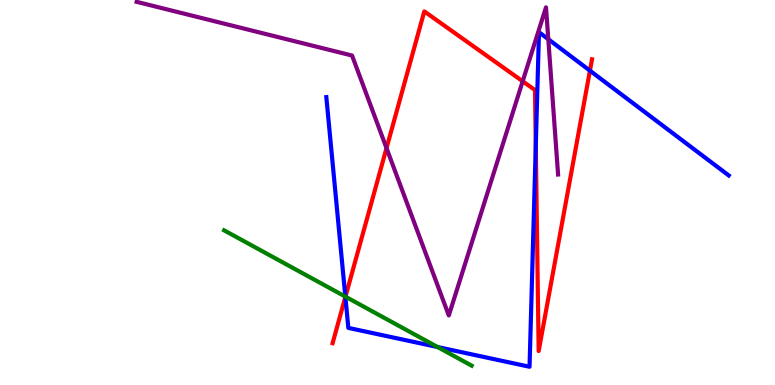[{'lines': ['blue', 'red'], 'intersections': [{'x': 4.46, 'y': 2.29}, {'x': 6.91, 'y': 6.22}, {'x': 7.61, 'y': 8.16}]}, {'lines': ['green', 'red'], 'intersections': [{'x': 4.46, 'y': 2.29}]}, {'lines': ['purple', 'red'], 'intersections': [{'x': 4.99, 'y': 6.15}, {'x': 6.74, 'y': 7.89}]}, {'lines': ['blue', 'green'], 'intersections': [{'x': 4.46, 'y': 2.3}, {'x': 5.65, 'y': 0.986}]}, {'lines': ['blue', 'purple'], 'intersections': [{'x': 7.07, 'y': 8.98}]}, {'lines': ['green', 'purple'], 'intersections': []}]